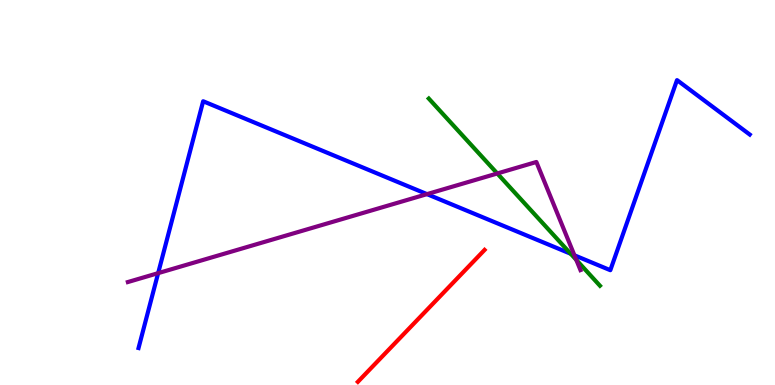[{'lines': ['blue', 'red'], 'intersections': []}, {'lines': ['green', 'red'], 'intersections': []}, {'lines': ['purple', 'red'], 'intersections': []}, {'lines': ['blue', 'green'], 'intersections': [{'x': 7.36, 'y': 3.41}]}, {'lines': ['blue', 'purple'], 'intersections': [{'x': 2.04, 'y': 2.91}, {'x': 5.51, 'y': 4.96}, {'x': 7.41, 'y': 3.37}]}, {'lines': ['green', 'purple'], 'intersections': [{'x': 6.42, 'y': 5.49}, {'x': 7.44, 'y': 3.25}]}]